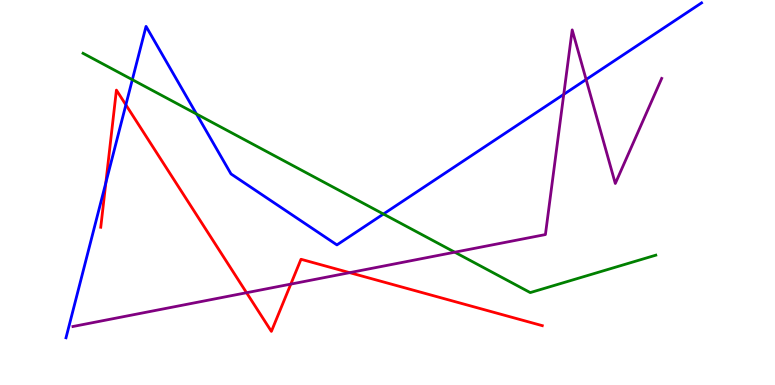[{'lines': ['blue', 'red'], 'intersections': [{'x': 1.37, 'y': 5.25}, {'x': 1.62, 'y': 7.28}]}, {'lines': ['green', 'red'], 'intersections': []}, {'lines': ['purple', 'red'], 'intersections': [{'x': 3.18, 'y': 2.4}, {'x': 3.75, 'y': 2.62}, {'x': 4.51, 'y': 2.92}]}, {'lines': ['blue', 'green'], 'intersections': [{'x': 1.71, 'y': 7.93}, {'x': 2.54, 'y': 7.04}, {'x': 4.95, 'y': 4.44}]}, {'lines': ['blue', 'purple'], 'intersections': [{'x': 7.27, 'y': 7.55}, {'x': 7.56, 'y': 7.93}]}, {'lines': ['green', 'purple'], 'intersections': [{'x': 5.87, 'y': 3.45}]}]